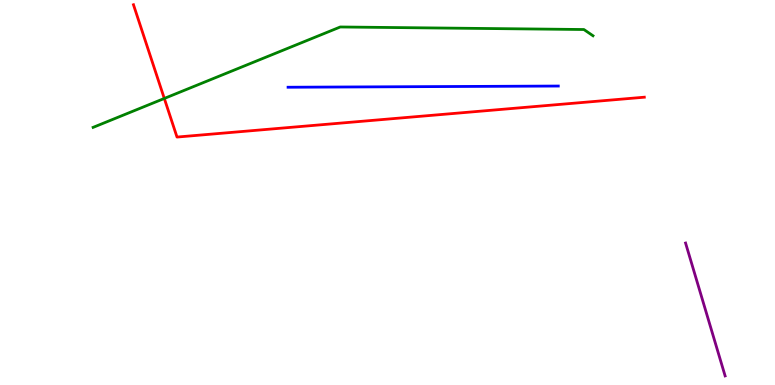[{'lines': ['blue', 'red'], 'intersections': []}, {'lines': ['green', 'red'], 'intersections': [{'x': 2.12, 'y': 7.44}]}, {'lines': ['purple', 'red'], 'intersections': []}, {'lines': ['blue', 'green'], 'intersections': []}, {'lines': ['blue', 'purple'], 'intersections': []}, {'lines': ['green', 'purple'], 'intersections': []}]